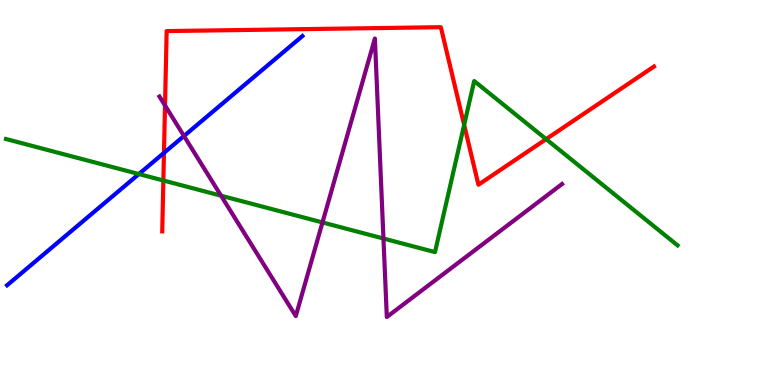[{'lines': ['blue', 'red'], 'intersections': [{'x': 2.12, 'y': 6.03}]}, {'lines': ['green', 'red'], 'intersections': [{'x': 2.11, 'y': 5.31}, {'x': 5.99, 'y': 6.76}, {'x': 7.05, 'y': 6.39}]}, {'lines': ['purple', 'red'], 'intersections': [{'x': 2.13, 'y': 7.26}]}, {'lines': ['blue', 'green'], 'intersections': [{'x': 1.79, 'y': 5.48}]}, {'lines': ['blue', 'purple'], 'intersections': [{'x': 2.37, 'y': 6.47}]}, {'lines': ['green', 'purple'], 'intersections': [{'x': 2.85, 'y': 4.92}, {'x': 4.16, 'y': 4.22}, {'x': 4.95, 'y': 3.8}]}]